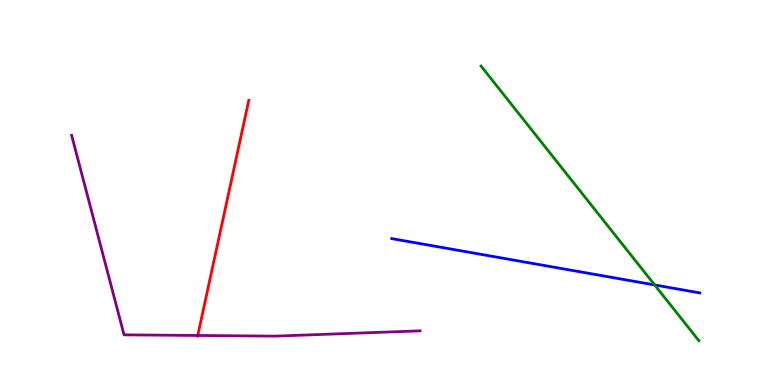[{'lines': ['blue', 'red'], 'intersections': []}, {'lines': ['green', 'red'], 'intersections': []}, {'lines': ['purple', 'red'], 'intersections': [{'x': 2.55, 'y': 1.29}]}, {'lines': ['blue', 'green'], 'intersections': [{'x': 8.45, 'y': 2.6}]}, {'lines': ['blue', 'purple'], 'intersections': []}, {'lines': ['green', 'purple'], 'intersections': []}]